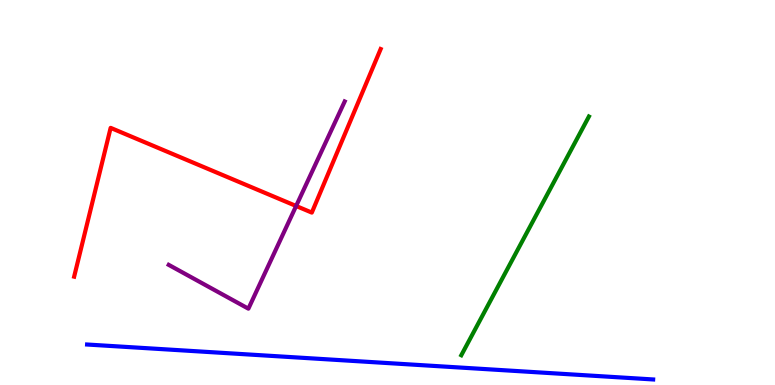[{'lines': ['blue', 'red'], 'intersections': []}, {'lines': ['green', 'red'], 'intersections': []}, {'lines': ['purple', 'red'], 'intersections': [{'x': 3.82, 'y': 4.65}]}, {'lines': ['blue', 'green'], 'intersections': []}, {'lines': ['blue', 'purple'], 'intersections': []}, {'lines': ['green', 'purple'], 'intersections': []}]